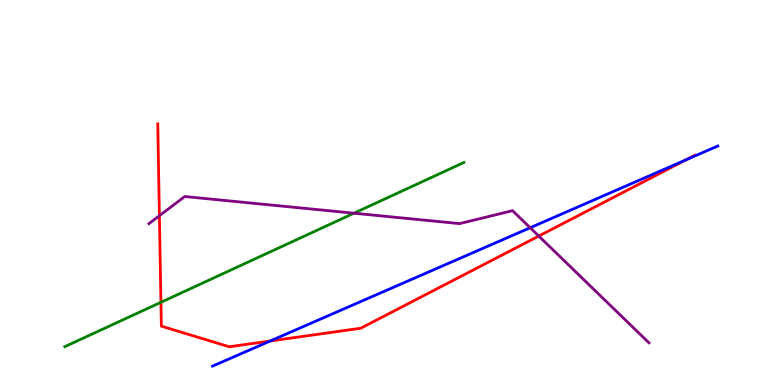[{'lines': ['blue', 'red'], 'intersections': [{'x': 3.49, 'y': 1.14}, {'x': 8.85, 'y': 5.85}]}, {'lines': ['green', 'red'], 'intersections': [{'x': 2.08, 'y': 2.15}]}, {'lines': ['purple', 'red'], 'intersections': [{'x': 2.06, 'y': 4.4}, {'x': 6.95, 'y': 3.87}]}, {'lines': ['blue', 'green'], 'intersections': []}, {'lines': ['blue', 'purple'], 'intersections': [{'x': 6.84, 'y': 4.08}]}, {'lines': ['green', 'purple'], 'intersections': [{'x': 4.57, 'y': 4.46}]}]